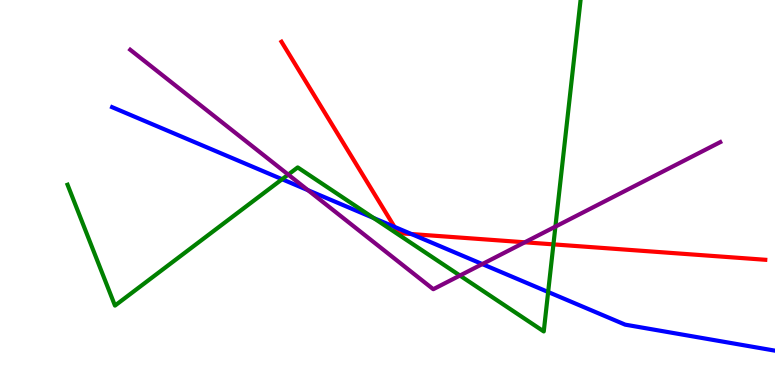[{'lines': ['blue', 'red'], 'intersections': [{'x': 5.09, 'y': 4.11}, {'x': 5.31, 'y': 3.92}]}, {'lines': ['green', 'red'], 'intersections': [{'x': 7.14, 'y': 3.65}]}, {'lines': ['purple', 'red'], 'intersections': [{'x': 6.77, 'y': 3.71}]}, {'lines': ['blue', 'green'], 'intersections': [{'x': 3.64, 'y': 5.34}, {'x': 4.82, 'y': 4.34}, {'x': 7.07, 'y': 2.42}]}, {'lines': ['blue', 'purple'], 'intersections': [{'x': 3.97, 'y': 5.06}, {'x': 6.22, 'y': 3.14}]}, {'lines': ['green', 'purple'], 'intersections': [{'x': 3.72, 'y': 5.47}, {'x': 5.93, 'y': 2.84}, {'x': 7.17, 'y': 4.11}]}]